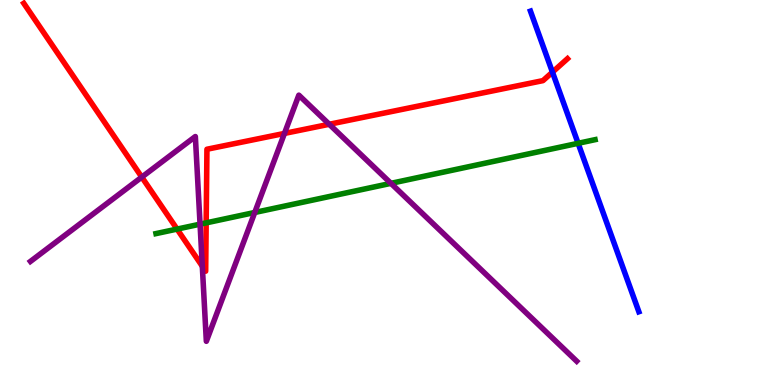[{'lines': ['blue', 'red'], 'intersections': [{'x': 7.13, 'y': 8.13}]}, {'lines': ['green', 'red'], 'intersections': [{'x': 2.28, 'y': 4.05}, {'x': 2.66, 'y': 4.21}]}, {'lines': ['purple', 'red'], 'intersections': [{'x': 1.83, 'y': 5.4}, {'x': 2.61, 'y': 3.08}, {'x': 3.67, 'y': 6.53}, {'x': 4.25, 'y': 6.77}]}, {'lines': ['blue', 'green'], 'intersections': [{'x': 7.46, 'y': 6.28}]}, {'lines': ['blue', 'purple'], 'intersections': []}, {'lines': ['green', 'purple'], 'intersections': [{'x': 2.58, 'y': 4.18}, {'x': 3.29, 'y': 4.48}, {'x': 5.04, 'y': 5.24}]}]